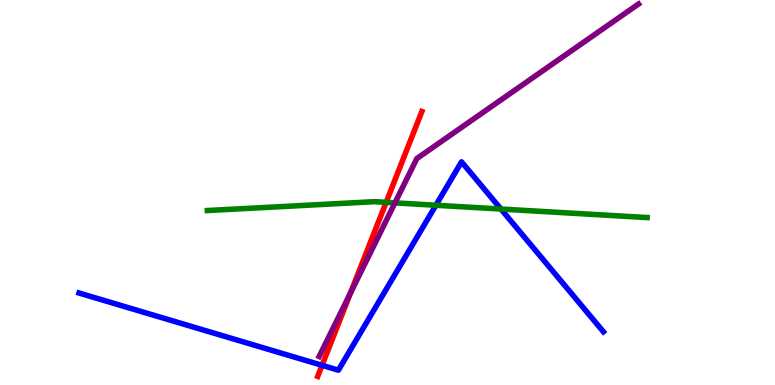[{'lines': ['blue', 'red'], 'intersections': [{'x': 4.16, 'y': 0.511}]}, {'lines': ['green', 'red'], 'intersections': [{'x': 4.98, 'y': 4.74}]}, {'lines': ['purple', 'red'], 'intersections': [{'x': 4.52, 'y': 2.39}]}, {'lines': ['blue', 'green'], 'intersections': [{'x': 5.62, 'y': 4.67}, {'x': 6.46, 'y': 4.57}]}, {'lines': ['blue', 'purple'], 'intersections': []}, {'lines': ['green', 'purple'], 'intersections': [{'x': 5.1, 'y': 4.73}]}]